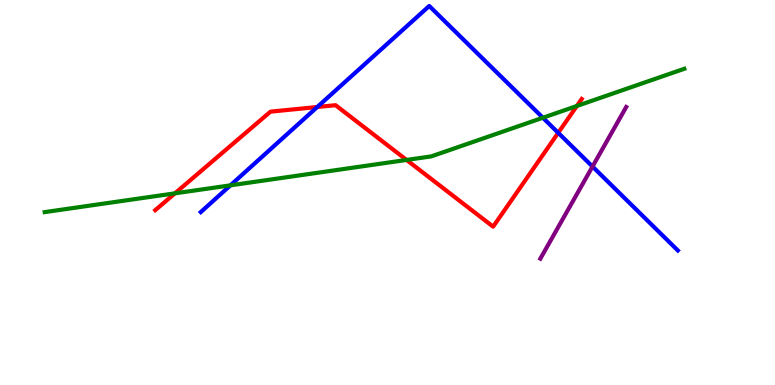[{'lines': ['blue', 'red'], 'intersections': [{'x': 4.09, 'y': 7.22}, {'x': 7.2, 'y': 6.55}]}, {'lines': ['green', 'red'], 'intersections': [{'x': 2.26, 'y': 4.98}, {'x': 5.25, 'y': 5.85}, {'x': 7.44, 'y': 7.25}]}, {'lines': ['purple', 'red'], 'intersections': []}, {'lines': ['blue', 'green'], 'intersections': [{'x': 2.97, 'y': 5.19}, {'x': 7.01, 'y': 6.94}]}, {'lines': ['blue', 'purple'], 'intersections': [{'x': 7.65, 'y': 5.67}]}, {'lines': ['green', 'purple'], 'intersections': []}]